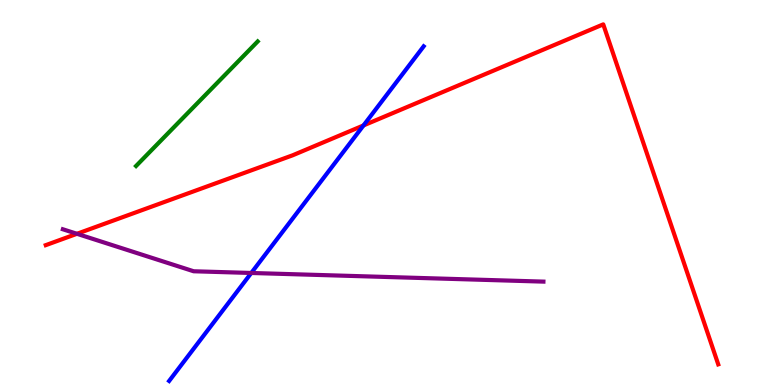[{'lines': ['blue', 'red'], 'intersections': [{'x': 4.69, 'y': 6.74}]}, {'lines': ['green', 'red'], 'intersections': []}, {'lines': ['purple', 'red'], 'intersections': [{'x': 0.993, 'y': 3.93}]}, {'lines': ['blue', 'green'], 'intersections': []}, {'lines': ['blue', 'purple'], 'intersections': [{'x': 3.24, 'y': 2.91}]}, {'lines': ['green', 'purple'], 'intersections': []}]